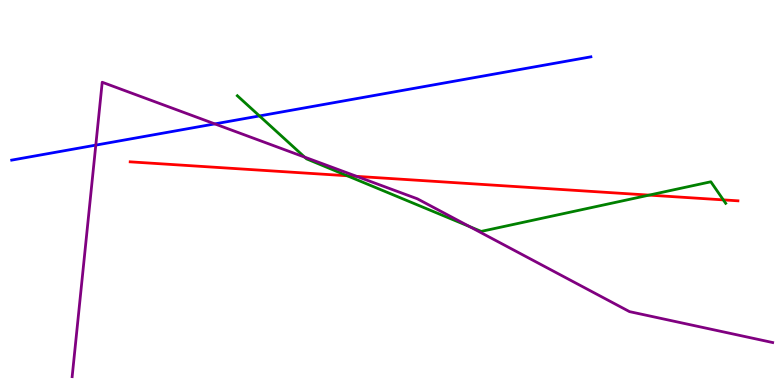[{'lines': ['blue', 'red'], 'intersections': []}, {'lines': ['green', 'red'], 'intersections': [{'x': 4.48, 'y': 5.43}, {'x': 8.38, 'y': 4.93}, {'x': 9.33, 'y': 4.81}]}, {'lines': ['purple', 'red'], 'intersections': [{'x': 4.6, 'y': 5.42}]}, {'lines': ['blue', 'green'], 'intersections': [{'x': 3.35, 'y': 6.99}]}, {'lines': ['blue', 'purple'], 'intersections': [{'x': 1.24, 'y': 6.23}, {'x': 2.77, 'y': 6.78}]}, {'lines': ['green', 'purple'], 'intersections': [{'x': 3.93, 'y': 5.92}, {'x': 6.06, 'y': 4.12}]}]